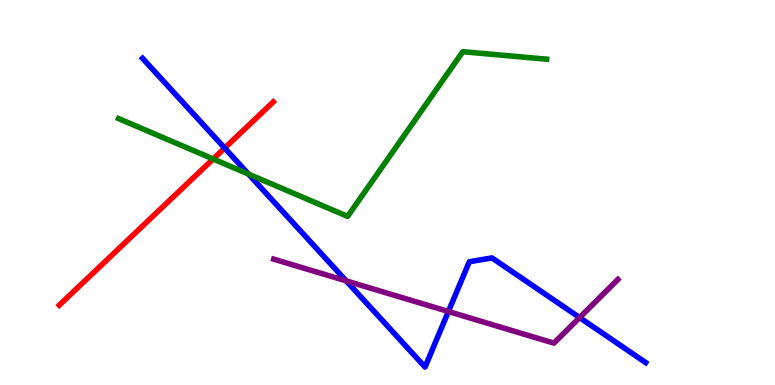[{'lines': ['blue', 'red'], 'intersections': [{'x': 2.9, 'y': 6.15}]}, {'lines': ['green', 'red'], 'intersections': [{'x': 2.75, 'y': 5.87}]}, {'lines': ['purple', 'red'], 'intersections': []}, {'lines': ['blue', 'green'], 'intersections': [{'x': 3.21, 'y': 5.48}]}, {'lines': ['blue', 'purple'], 'intersections': [{'x': 4.47, 'y': 2.7}, {'x': 5.79, 'y': 1.91}, {'x': 7.48, 'y': 1.75}]}, {'lines': ['green', 'purple'], 'intersections': []}]